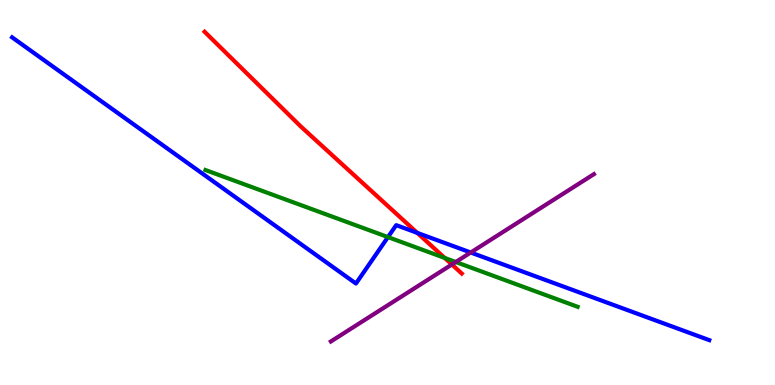[{'lines': ['blue', 'red'], 'intersections': [{'x': 5.38, 'y': 3.95}]}, {'lines': ['green', 'red'], 'intersections': [{'x': 5.74, 'y': 3.3}]}, {'lines': ['purple', 'red'], 'intersections': [{'x': 5.83, 'y': 3.13}]}, {'lines': ['blue', 'green'], 'intersections': [{'x': 5.01, 'y': 3.84}]}, {'lines': ['blue', 'purple'], 'intersections': [{'x': 6.07, 'y': 3.44}]}, {'lines': ['green', 'purple'], 'intersections': [{'x': 5.88, 'y': 3.19}]}]